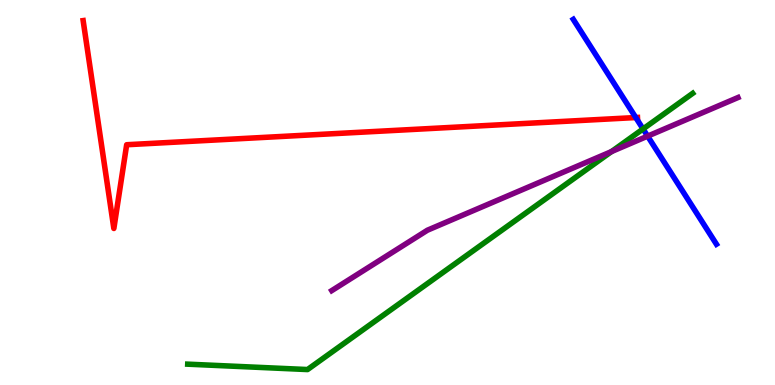[{'lines': ['blue', 'red'], 'intersections': [{'x': 8.2, 'y': 6.95}]}, {'lines': ['green', 'red'], 'intersections': []}, {'lines': ['purple', 'red'], 'intersections': []}, {'lines': ['blue', 'green'], 'intersections': [{'x': 8.3, 'y': 6.65}]}, {'lines': ['blue', 'purple'], 'intersections': [{'x': 8.36, 'y': 6.46}]}, {'lines': ['green', 'purple'], 'intersections': [{'x': 7.89, 'y': 6.06}]}]